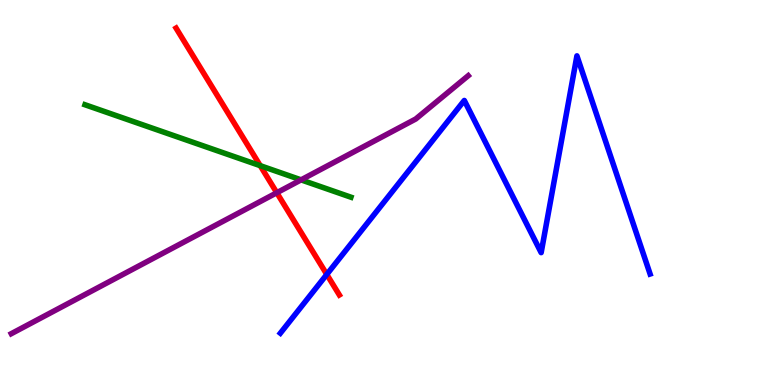[{'lines': ['blue', 'red'], 'intersections': [{'x': 4.22, 'y': 2.87}]}, {'lines': ['green', 'red'], 'intersections': [{'x': 3.36, 'y': 5.7}]}, {'lines': ['purple', 'red'], 'intersections': [{'x': 3.57, 'y': 4.99}]}, {'lines': ['blue', 'green'], 'intersections': []}, {'lines': ['blue', 'purple'], 'intersections': []}, {'lines': ['green', 'purple'], 'intersections': [{'x': 3.88, 'y': 5.33}]}]